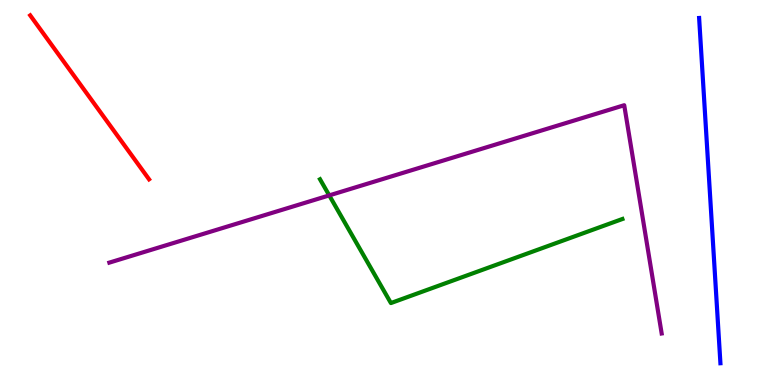[{'lines': ['blue', 'red'], 'intersections': []}, {'lines': ['green', 'red'], 'intersections': []}, {'lines': ['purple', 'red'], 'intersections': []}, {'lines': ['blue', 'green'], 'intersections': []}, {'lines': ['blue', 'purple'], 'intersections': []}, {'lines': ['green', 'purple'], 'intersections': [{'x': 4.25, 'y': 4.92}]}]